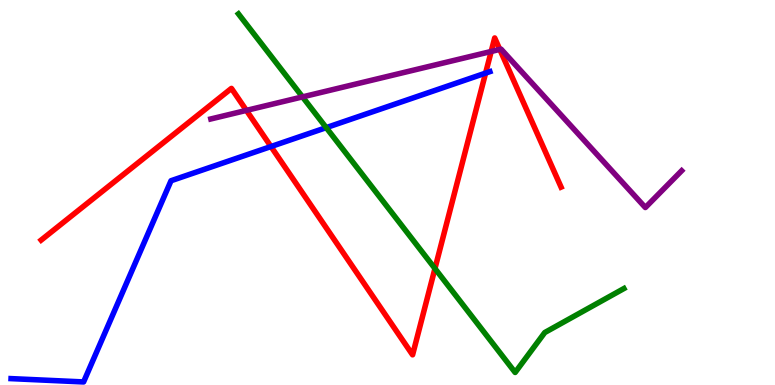[{'lines': ['blue', 'red'], 'intersections': [{'x': 3.5, 'y': 6.19}, {'x': 6.27, 'y': 8.1}]}, {'lines': ['green', 'red'], 'intersections': [{'x': 5.61, 'y': 3.03}]}, {'lines': ['purple', 'red'], 'intersections': [{'x': 3.18, 'y': 7.13}, {'x': 6.34, 'y': 8.66}, {'x': 6.45, 'y': 8.72}]}, {'lines': ['blue', 'green'], 'intersections': [{'x': 4.21, 'y': 6.68}]}, {'lines': ['blue', 'purple'], 'intersections': []}, {'lines': ['green', 'purple'], 'intersections': [{'x': 3.9, 'y': 7.48}]}]